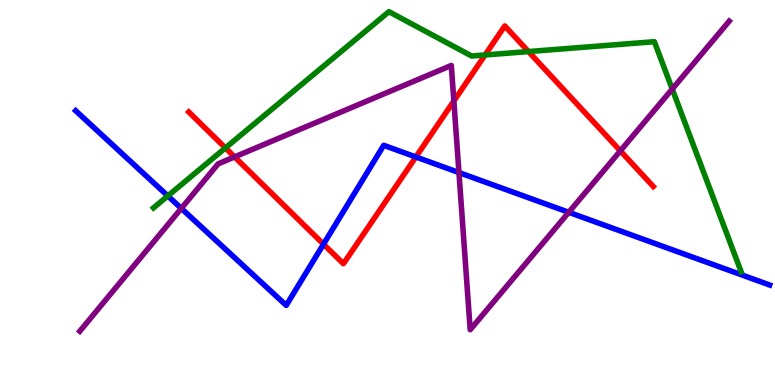[{'lines': ['blue', 'red'], 'intersections': [{'x': 4.17, 'y': 3.66}, {'x': 5.37, 'y': 5.92}]}, {'lines': ['green', 'red'], 'intersections': [{'x': 2.91, 'y': 6.16}, {'x': 6.26, 'y': 8.57}, {'x': 6.82, 'y': 8.66}]}, {'lines': ['purple', 'red'], 'intersections': [{'x': 3.03, 'y': 5.92}, {'x': 5.86, 'y': 7.38}, {'x': 8.0, 'y': 6.08}]}, {'lines': ['blue', 'green'], 'intersections': [{'x': 2.17, 'y': 4.91}]}, {'lines': ['blue', 'purple'], 'intersections': [{'x': 2.34, 'y': 4.59}, {'x': 5.92, 'y': 5.52}, {'x': 7.34, 'y': 4.49}]}, {'lines': ['green', 'purple'], 'intersections': [{'x': 8.67, 'y': 7.69}]}]